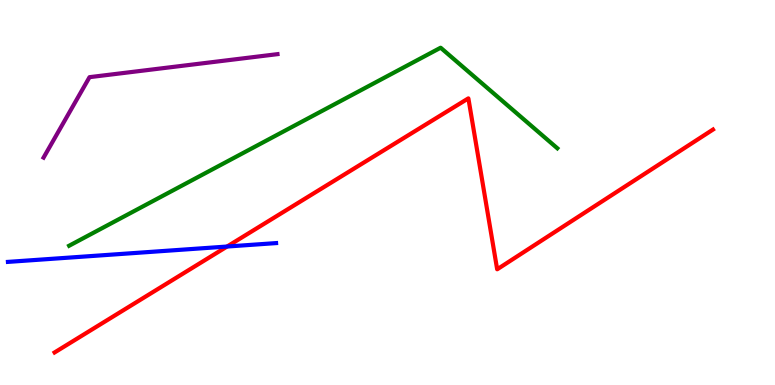[{'lines': ['blue', 'red'], 'intersections': [{'x': 2.93, 'y': 3.6}]}, {'lines': ['green', 'red'], 'intersections': []}, {'lines': ['purple', 'red'], 'intersections': []}, {'lines': ['blue', 'green'], 'intersections': []}, {'lines': ['blue', 'purple'], 'intersections': []}, {'lines': ['green', 'purple'], 'intersections': []}]